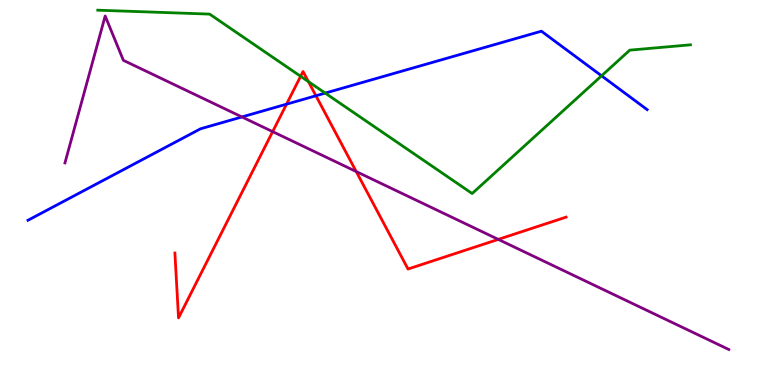[{'lines': ['blue', 'red'], 'intersections': [{'x': 3.7, 'y': 7.29}, {'x': 4.08, 'y': 7.51}]}, {'lines': ['green', 'red'], 'intersections': [{'x': 3.88, 'y': 8.02}, {'x': 3.98, 'y': 7.88}]}, {'lines': ['purple', 'red'], 'intersections': [{'x': 3.52, 'y': 6.58}, {'x': 4.6, 'y': 5.54}, {'x': 6.43, 'y': 3.78}]}, {'lines': ['blue', 'green'], 'intersections': [{'x': 4.2, 'y': 7.58}, {'x': 7.76, 'y': 8.03}]}, {'lines': ['blue', 'purple'], 'intersections': [{'x': 3.12, 'y': 6.96}]}, {'lines': ['green', 'purple'], 'intersections': []}]